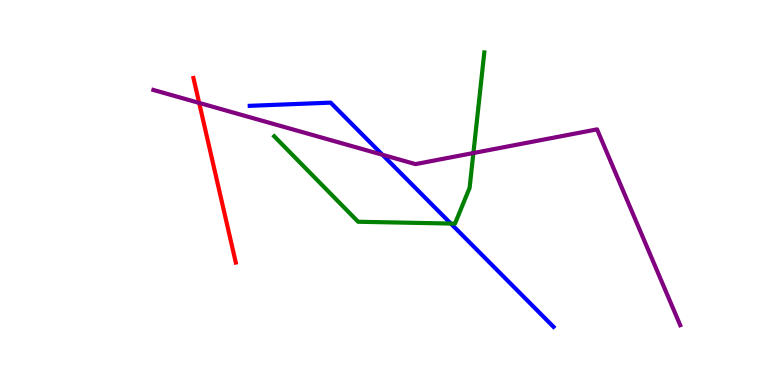[{'lines': ['blue', 'red'], 'intersections': []}, {'lines': ['green', 'red'], 'intersections': []}, {'lines': ['purple', 'red'], 'intersections': [{'x': 2.57, 'y': 7.33}]}, {'lines': ['blue', 'green'], 'intersections': [{'x': 5.82, 'y': 4.19}]}, {'lines': ['blue', 'purple'], 'intersections': [{'x': 4.93, 'y': 5.98}]}, {'lines': ['green', 'purple'], 'intersections': [{'x': 6.11, 'y': 6.03}]}]